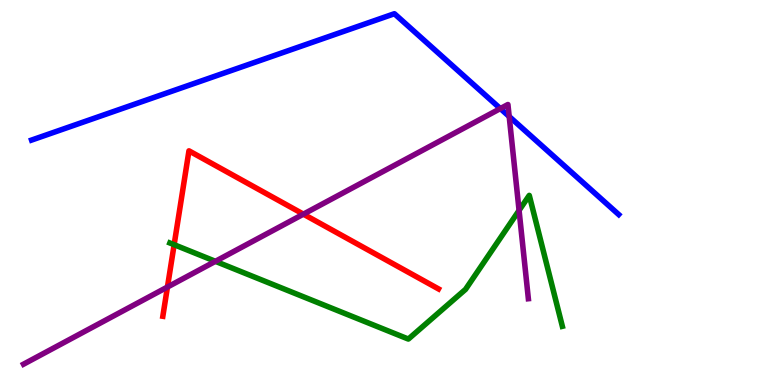[{'lines': ['blue', 'red'], 'intersections': []}, {'lines': ['green', 'red'], 'intersections': [{'x': 2.25, 'y': 3.64}]}, {'lines': ['purple', 'red'], 'intersections': [{'x': 2.16, 'y': 2.54}, {'x': 3.91, 'y': 4.44}]}, {'lines': ['blue', 'green'], 'intersections': []}, {'lines': ['blue', 'purple'], 'intersections': [{'x': 6.46, 'y': 7.18}, {'x': 6.57, 'y': 6.97}]}, {'lines': ['green', 'purple'], 'intersections': [{'x': 2.78, 'y': 3.21}, {'x': 6.7, 'y': 4.53}]}]